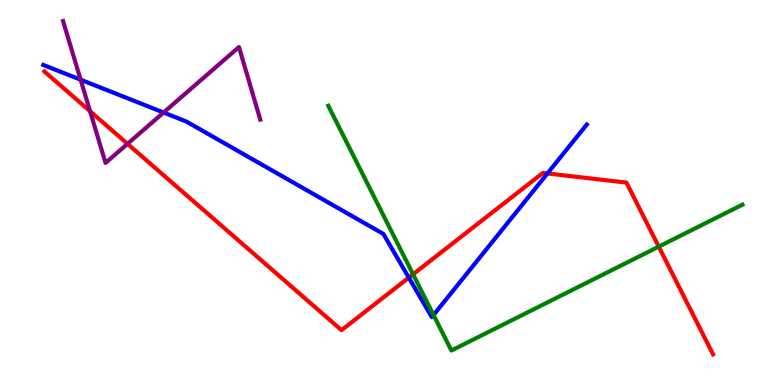[{'lines': ['blue', 'red'], 'intersections': [{'x': 5.27, 'y': 2.79}, {'x': 7.06, 'y': 5.5}]}, {'lines': ['green', 'red'], 'intersections': [{'x': 5.33, 'y': 2.88}, {'x': 8.5, 'y': 3.59}]}, {'lines': ['purple', 'red'], 'intersections': [{'x': 1.16, 'y': 7.11}, {'x': 1.65, 'y': 6.26}]}, {'lines': ['blue', 'green'], 'intersections': [{'x': 5.59, 'y': 1.82}]}, {'lines': ['blue', 'purple'], 'intersections': [{'x': 1.04, 'y': 7.93}, {'x': 2.11, 'y': 7.08}]}, {'lines': ['green', 'purple'], 'intersections': []}]